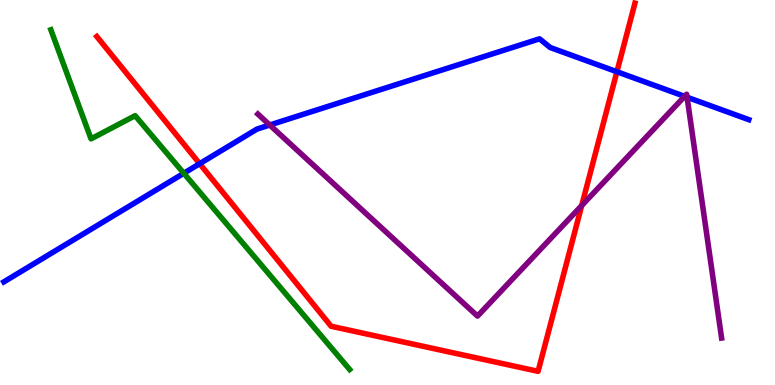[{'lines': ['blue', 'red'], 'intersections': [{'x': 2.58, 'y': 5.75}, {'x': 7.96, 'y': 8.14}]}, {'lines': ['green', 'red'], 'intersections': []}, {'lines': ['purple', 'red'], 'intersections': [{'x': 7.51, 'y': 4.66}]}, {'lines': ['blue', 'green'], 'intersections': [{'x': 2.37, 'y': 5.5}]}, {'lines': ['blue', 'purple'], 'intersections': [{'x': 3.48, 'y': 6.75}, {'x': 8.83, 'y': 7.5}, {'x': 8.87, 'y': 7.47}]}, {'lines': ['green', 'purple'], 'intersections': []}]